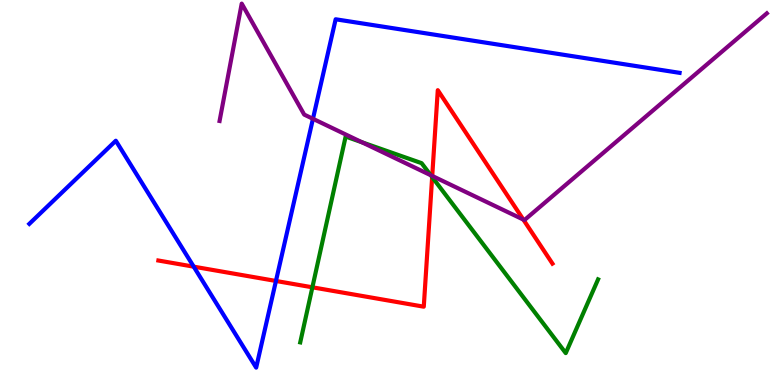[{'lines': ['blue', 'red'], 'intersections': [{'x': 2.5, 'y': 3.07}, {'x': 3.56, 'y': 2.7}]}, {'lines': ['green', 'red'], 'intersections': [{'x': 4.03, 'y': 2.54}, {'x': 5.58, 'y': 5.4}]}, {'lines': ['purple', 'red'], 'intersections': [{'x': 5.58, 'y': 5.43}, {'x': 6.75, 'y': 4.3}]}, {'lines': ['blue', 'green'], 'intersections': []}, {'lines': ['blue', 'purple'], 'intersections': [{'x': 4.04, 'y': 6.91}]}, {'lines': ['green', 'purple'], 'intersections': [{'x': 4.67, 'y': 6.3}, {'x': 5.56, 'y': 5.45}]}]